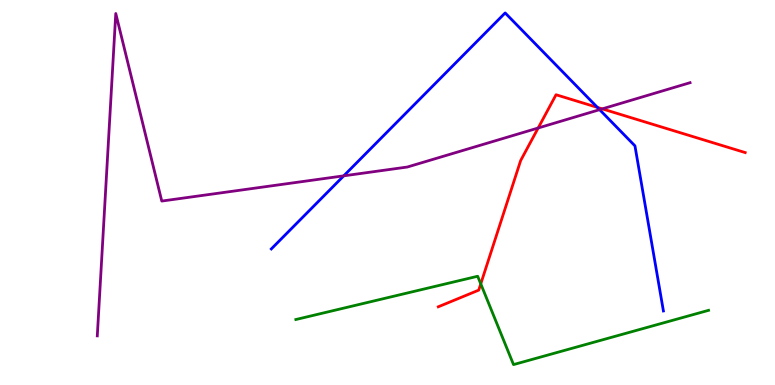[{'lines': ['blue', 'red'], 'intersections': [{'x': 7.71, 'y': 7.21}]}, {'lines': ['green', 'red'], 'intersections': [{'x': 6.2, 'y': 2.63}]}, {'lines': ['purple', 'red'], 'intersections': [{'x': 6.94, 'y': 6.68}, {'x': 7.77, 'y': 7.17}]}, {'lines': ['blue', 'green'], 'intersections': []}, {'lines': ['blue', 'purple'], 'intersections': [{'x': 4.44, 'y': 5.43}, {'x': 7.74, 'y': 7.15}]}, {'lines': ['green', 'purple'], 'intersections': []}]